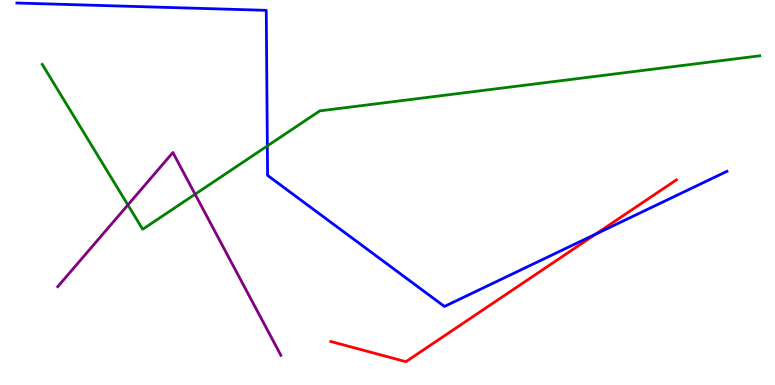[{'lines': ['blue', 'red'], 'intersections': [{'x': 7.69, 'y': 3.92}]}, {'lines': ['green', 'red'], 'intersections': []}, {'lines': ['purple', 'red'], 'intersections': []}, {'lines': ['blue', 'green'], 'intersections': [{'x': 3.45, 'y': 6.21}]}, {'lines': ['blue', 'purple'], 'intersections': []}, {'lines': ['green', 'purple'], 'intersections': [{'x': 1.65, 'y': 4.68}, {'x': 2.52, 'y': 4.95}]}]